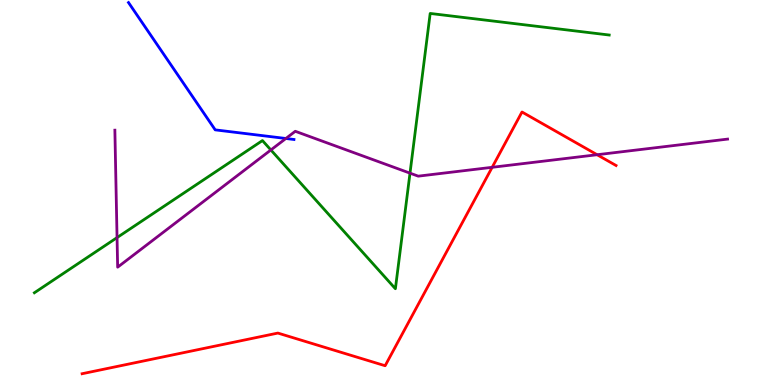[{'lines': ['blue', 'red'], 'intersections': []}, {'lines': ['green', 'red'], 'intersections': []}, {'lines': ['purple', 'red'], 'intersections': [{'x': 6.35, 'y': 5.65}, {'x': 7.7, 'y': 5.98}]}, {'lines': ['blue', 'green'], 'intersections': []}, {'lines': ['blue', 'purple'], 'intersections': [{'x': 3.69, 'y': 6.4}]}, {'lines': ['green', 'purple'], 'intersections': [{'x': 1.51, 'y': 3.83}, {'x': 3.5, 'y': 6.1}, {'x': 5.29, 'y': 5.5}]}]